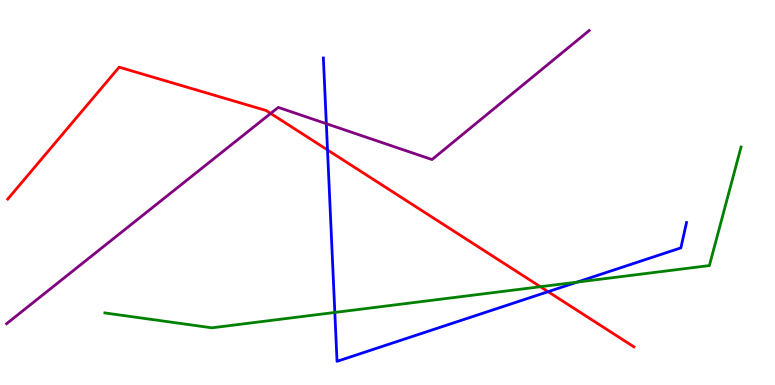[{'lines': ['blue', 'red'], 'intersections': [{'x': 4.23, 'y': 6.11}, {'x': 7.07, 'y': 2.42}]}, {'lines': ['green', 'red'], 'intersections': [{'x': 6.97, 'y': 2.55}]}, {'lines': ['purple', 'red'], 'intersections': [{'x': 3.49, 'y': 7.05}]}, {'lines': ['blue', 'green'], 'intersections': [{'x': 4.32, 'y': 1.88}, {'x': 7.45, 'y': 2.67}]}, {'lines': ['blue', 'purple'], 'intersections': [{'x': 4.21, 'y': 6.79}]}, {'lines': ['green', 'purple'], 'intersections': []}]